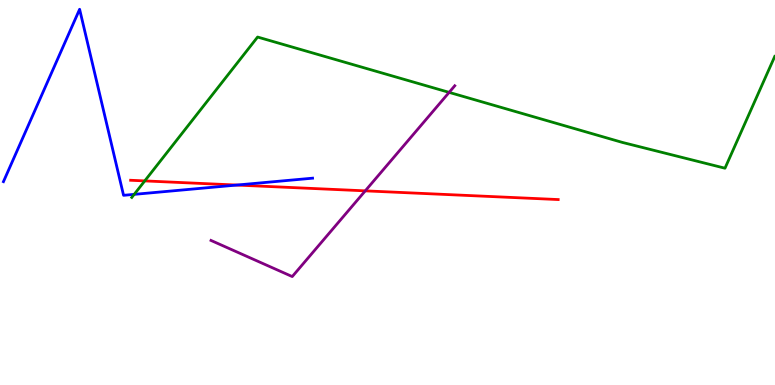[{'lines': ['blue', 'red'], 'intersections': [{'x': 3.06, 'y': 5.19}]}, {'lines': ['green', 'red'], 'intersections': [{'x': 1.87, 'y': 5.3}]}, {'lines': ['purple', 'red'], 'intersections': [{'x': 4.71, 'y': 5.04}]}, {'lines': ['blue', 'green'], 'intersections': [{'x': 1.73, 'y': 4.95}]}, {'lines': ['blue', 'purple'], 'intersections': []}, {'lines': ['green', 'purple'], 'intersections': [{'x': 5.8, 'y': 7.6}]}]